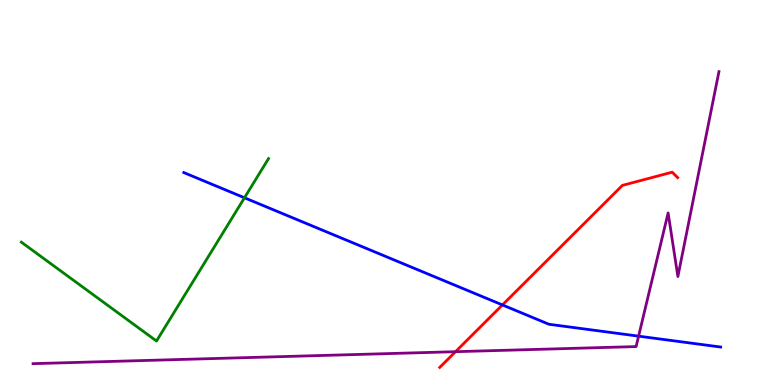[{'lines': ['blue', 'red'], 'intersections': [{'x': 6.48, 'y': 2.08}]}, {'lines': ['green', 'red'], 'intersections': []}, {'lines': ['purple', 'red'], 'intersections': [{'x': 5.88, 'y': 0.865}]}, {'lines': ['blue', 'green'], 'intersections': [{'x': 3.15, 'y': 4.86}]}, {'lines': ['blue', 'purple'], 'intersections': [{'x': 8.24, 'y': 1.27}]}, {'lines': ['green', 'purple'], 'intersections': []}]